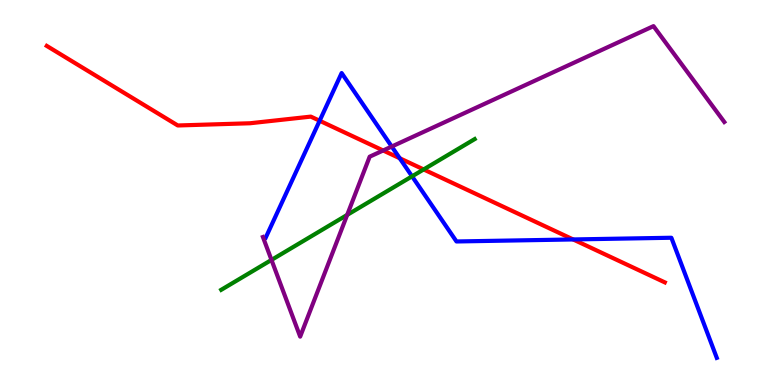[{'lines': ['blue', 'red'], 'intersections': [{'x': 4.12, 'y': 6.86}, {'x': 5.16, 'y': 5.89}, {'x': 7.4, 'y': 3.78}]}, {'lines': ['green', 'red'], 'intersections': [{'x': 5.47, 'y': 5.6}]}, {'lines': ['purple', 'red'], 'intersections': [{'x': 4.94, 'y': 6.09}]}, {'lines': ['blue', 'green'], 'intersections': [{'x': 5.32, 'y': 5.42}]}, {'lines': ['blue', 'purple'], 'intersections': [{'x': 5.05, 'y': 6.19}]}, {'lines': ['green', 'purple'], 'intersections': [{'x': 3.5, 'y': 3.25}, {'x': 4.48, 'y': 4.42}]}]